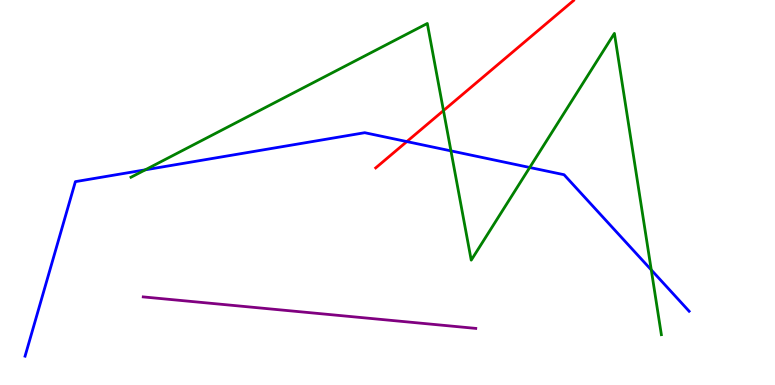[{'lines': ['blue', 'red'], 'intersections': [{'x': 5.25, 'y': 6.32}]}, {'lines': ['green', 'red'], 'intersections': [{'x': 5.72, 'y': 7.13}]}, {'lines': ['purple', 'red'], 'intersections': []}, {'lines': ['blue', 'green'], 'intersections': [{'x': 1.87, 'y': 5.59}, {'x': 5.82, 'y': 6.08}, {'x': 6.84, 'y': 5.65}, {'x': 8.4, 'y': 2.99}]}, {'lines': ['blue', 'purple'], 'intersections': []}, {'lines': ['green', 'purple'], 'intersections': []}]